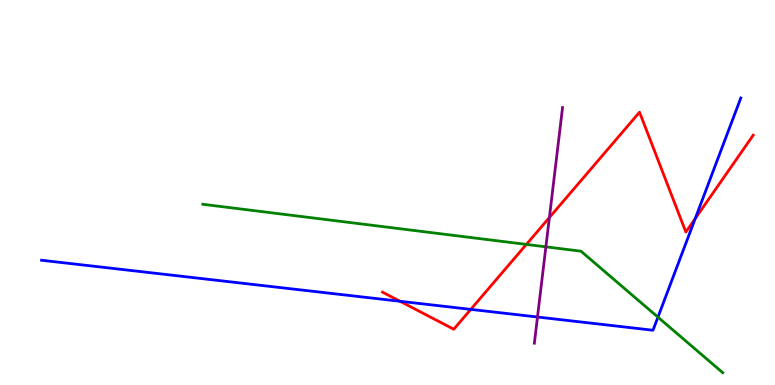[{'lines': ['blue', 'red'], 'intersections': [{'x': 5.16, 'y': 2.17}, {'x': 6.07, 'y': 1.96}, {'x': 8.97, 'y': 4.32}]}, {'lines': ['green', 'red'], 'intersections': [{'x': 6.79, 'y': 3.65}]}, {'lines': ['purple', 'red'], 'intersections': [{'x': 7.09, 'y': 4.35}]}, {'lines': ['blue', 'green'], 'intersections': [{'x': 8.49, 'y': 1.76}]}, {'lines': ['blue', 'purple'], 'intersections': [{'x': 6.94, 'y': 1.77}]}, {'lines': ['green', 'purple'], 'intersections': [{'x': 7.04, 'y': 3.59}]}]